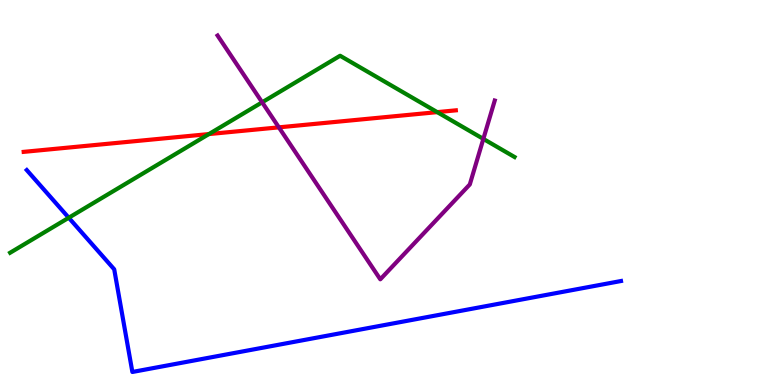[{'lines': ['blue', 'red'], 'intersections': []}, {'lines': ['green', 'red'], 'intersections': [{'x': 2.7, 'y': 6.52}, {'x': 5.64, 'y': 7.09}]}, {'lines': ['purple', 'red'], 'intersections': [{'x': 3.6, 'y': 6.69}]}, {'lines': ['blue', 'green'], 'intersections': [{'x': 0.887, 'y': 4.34}]}, {'lines': ['blue', 'purple'], 'intersections': []}, {'lines': ['green', 'purple'], 'intersections': [{'x': 3.38, 'y': 7.34}, {'x': 6.24, 'y': 6.39}]}]